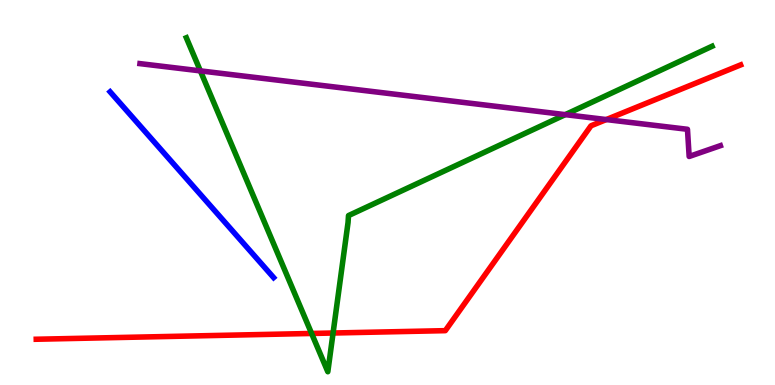[{'lines': ['blue', 'red'], 'intersections': []}, {'lines': ['green', 'red'], 'intersections': [{'x': 4.02, 'y': 1.34}, {'x': 4.3, 'y': 1.35}]}, {'lines': ['purple', 'red'], 'intersections': [{'x': 7.82, 'y': 6.89}]}, {'lines': ['blue', 'green'], 'intersections': []}, {'lines': ['blue', 'purple'], 'intersections': []}, {'lines': ['green', 'purple'], 'intersections': [{'x': 2.59, 'y': 8.16}, {'x': 7.29, 'y': 7.02}]}]